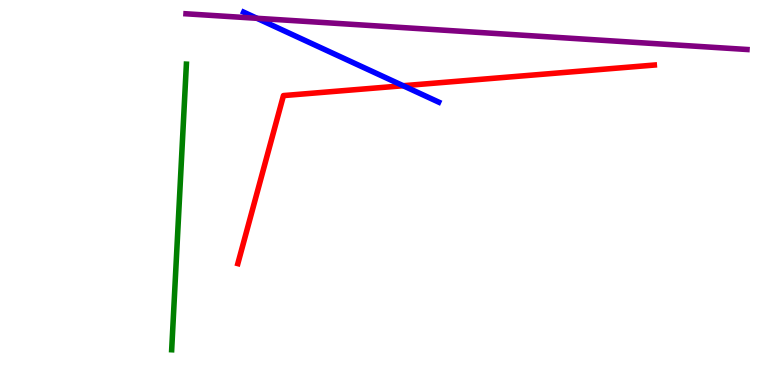[{'lines': ['blue', 'red'], 'intersections': [{'x': 5.2, 'y': 7.77}]}, {'lines': ['green', 'red'], 'intersections': []}, {'lines': ['purple', 'red'], 'intersections': []}, {'lines': ['blue', 'green'], 'intersections': []}, {'lines': ['blue', 'purple'], 'intersections': [{'x': 3.32, 'y': 9.52}]}, {'lines': ['green', 'purple'], 'intersections': []}]